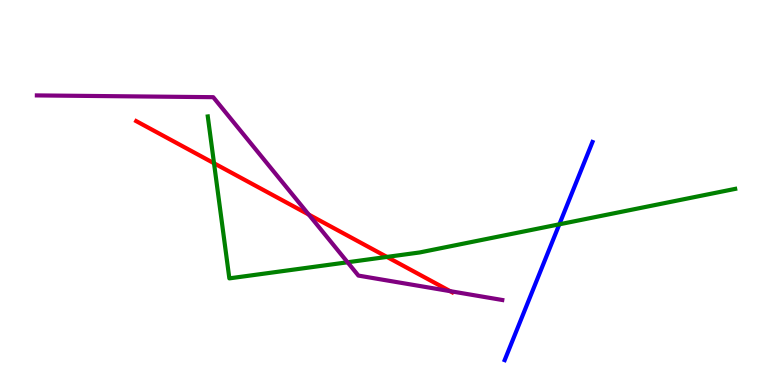[{'lines': ['blue', 'red'], 'intersections': []}, {'lines': ['green', 'red'], 'intersections': [{'x': 2.76, 'y': 5.76}, {'x': 4.99, 'y': 3.33}]}, {'lines': ['purple', 'red'], 'intersections': [{'x': 3.98, 'y': 4.43}, {'x': 5.81, 'y': 2.44}]}, {'lines': ['blue', 'green'], 'intersections': [{'x': 7.22, 'y': 4.17}]}, {'lines': ['blue', 'purple'], 'intersections': []}, {'lines': ['green', 'purple'], 'intersections': [{'x': 4.48, 'y': 3.19}]}]